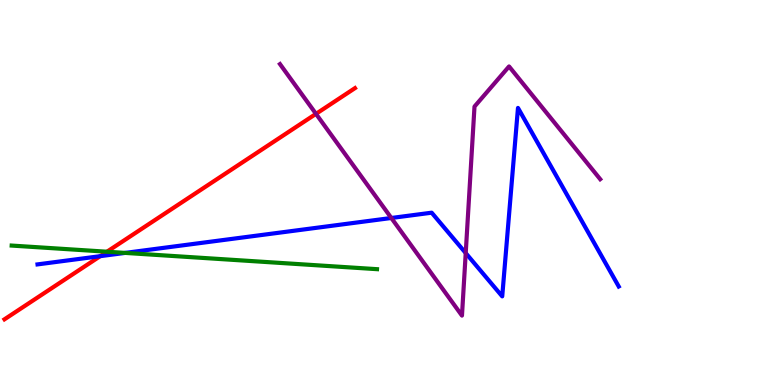[{'lines': ['blue', 'red'], 'intersections': [{'x': 1.29, 'y': 3.35}]}, {'lines': ['green', 'red'], 'intersections': [{'x': 1.38, 'y': 3.46}]}, {'lines': ['purple', 'red'], 'intersections': [{'x': 4.08, 'y': 7.04}]}, {'lines': ['blue', 'green'], 'intersections': [{'x': 1.61, 'y': 3.43}]}, {'lines': ['blue', 'purple'], 'intersections': [{'x': 5.05, 'y': 4.34}, {'x': 6.01, 'y': 3.43}]}, {'lines': ['green', 'purple'], 'intersections': []}]